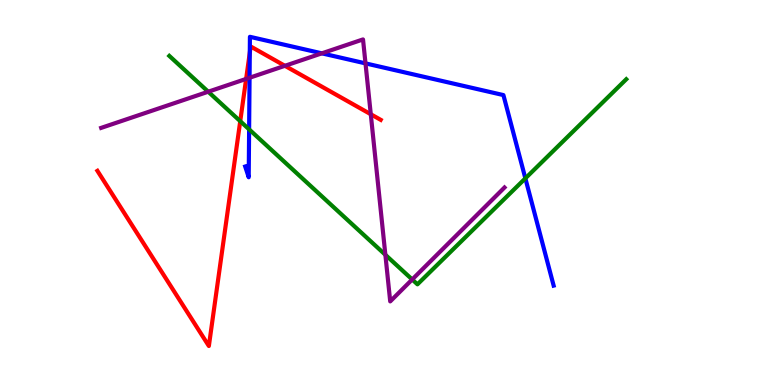[{'lines': ['blue', 'red'], 'intersections': [{'x': 3.22, 'y': 8.63}]}, {'lines': ['green', 'red'], 'intersections': [{'x': 3.1, 'y': 6.85}]}, {'lines': ['purple', 'red'], 'intersections': [{'x': 3.18, 'y': 7.95}, {'x': 3.68, 'y': 8.29}, {'x': 4.78, 'y': 7.03}]}, {'lines': ['blue', 'green'], 'intersections': [{'x': 3.21, 'y': 6.64}, {'x': 6.78, 'y': 5.37}]}, {'lines': ['blue', 'purple'], 'intersections': [{'x': 3.22, 'y': 7.98}, {'x': 4.15, 'y': 8.61}, {'x': 4.72, 'y': 8.35}]}, {'lines': ['green', 'purple'], 'intersections': [{'x': 2.69, 'y': 7.62}, {'x': 4.97, 'y': 3.38}, {'x': 5.32, 'y': 2.74}]}]